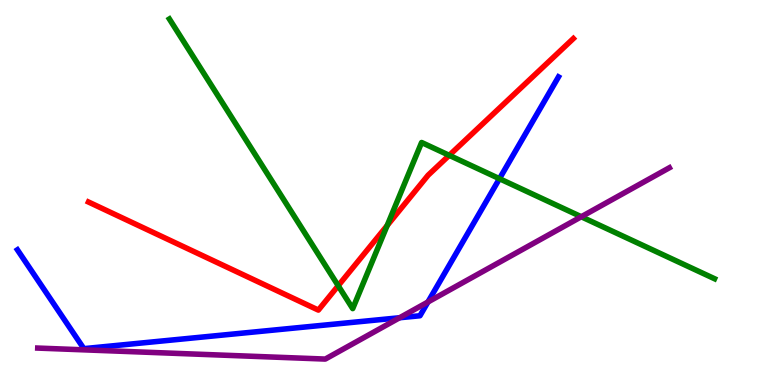[{'lines': ['blue', 'red'], 'intersections': []}, {'lines': ['green', 'red'], 'intersections': [{'x': 4.36, 'y': 2.58}, {'x': 5.0, 'y': 4.14}, {'x': 5.8, 'y': 5.97}]}, {'lines': ['purple', 'red'], 'intersections': []}, {'lines': ['blue', 'green'], 'intersections': [{'x': 6.44, 'y': 5.36}]}, {'lines': ['blue', 'purple'], 'intersections': [{'x': 5.16, 'y': 1.75}, {'x': 5.52, 'y': 2.16}]}, {'lines': ['green', 'purple'], 'intersections': [{'x': 7.5, 'y': 4.37}]}]